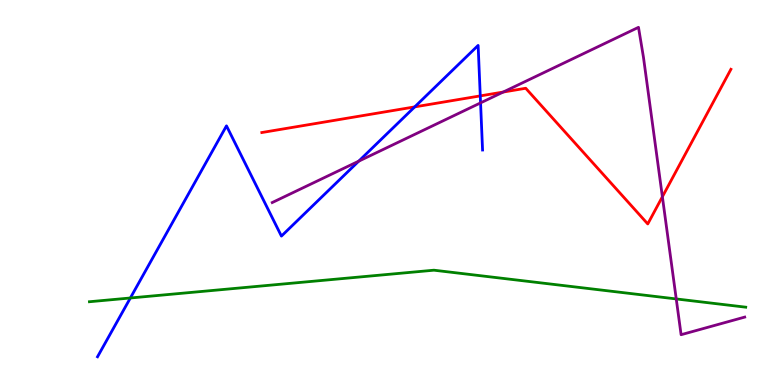[{'lines': ['blue', 'red'], 'intersections': [{'x': 5.35, 'y': 7.22}, {'x': 6.2, 'y': 7.51}]}, {'lines': ['green', 'red'], 'intersections': []}, {'lines': ['purple', 'red'], 'intersections': [{'x': 6.49, 'y': 7.61}, {'x': 8.55, 'y': 4.89}]}, {'lines': ['blue', 'green'], 'intersections': [{'x': 1.68, 'y': 2.26}]}, {'lines': ['blue', 'purple'], 'intersections': [{'x': 4.63, 'y': 5.81}, {'x': 6.2, 'y': 7.33}]}, {'lines': ['green', 'purple'], 'intersections': [{'x': 8.73, 'y': 2.24}]}]